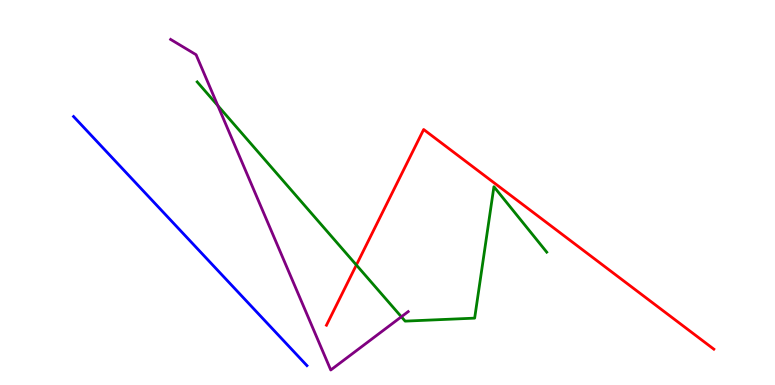[{'lines': ['blue', 'red'], 'intersections': []}, {'lines': ['green', 'red'], 'intersections': [{'x': 4.6, 'y': 3.12}]}, {'lines': ['purple', 'red'], 'intersections': []}, {'lines': ['blue', 'green'], 'intersections': []}, {'lines': ['blue', 'purple'], 'intersections': []}, {'lines': ['green', 'purple'], 'intersections': [{'x': 2.81, 'y': 7.26}, {'x': 5.18, 'y': 1.77}]}]